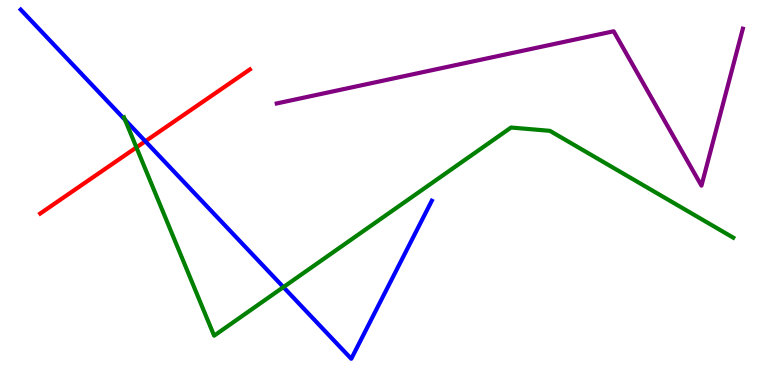[{'lines': ['blue', 'red'], 'intersections': [{'x': 1.88, 'y': 6.33}]}, {'lines': ['green', 'red'], 'intersections': [{'x': 1.76, 'y': 6.17}]}, {'lines': ['purple', 'red'], 'intersections': []}, {'lines': ['blue', 'green'], 'intersections': [{'x': 1.61, 'y': 6.89}, {'x': 3.66, 'y': 2.54}]}, {'lines': ['blue', 'purple'], 'intersections': []}, {'lines': ['green', 'purple'], 'intersections': []}]